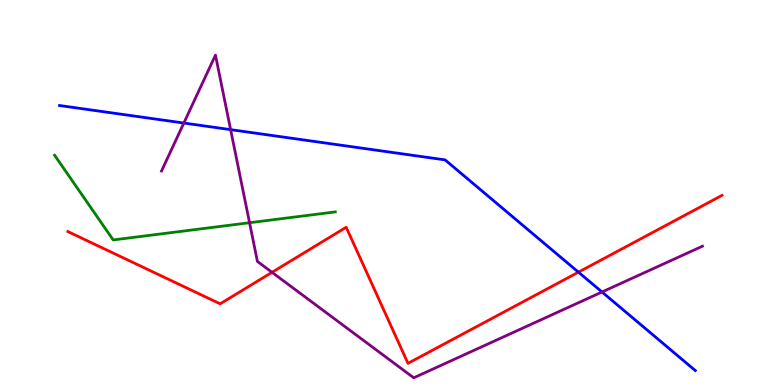[{'lines': ['blue', 'red'], 'intersections': [{'x': 7.46, 'y': 2.93}]}, {'lines': ['green', 'red'], 'intersections': []}, {'lines': ['purple', 'red'], 'intersections': [{'x': 3.51, 'y': 2.93}]}, {'lines': ['blue', 'green'], 'intersections': []}, {'lines': ['blue', 'purple'], 'intersections': [{'x': 2.37, 'y': 6.8}, {'x': 2.98, 'y': 6.63}, {'x': 7.77, 'y': 2.42}]}, {'lines': ['green', 'purple'], 'intersections': [{'x': 3.22, 'y': 4.22}]}]